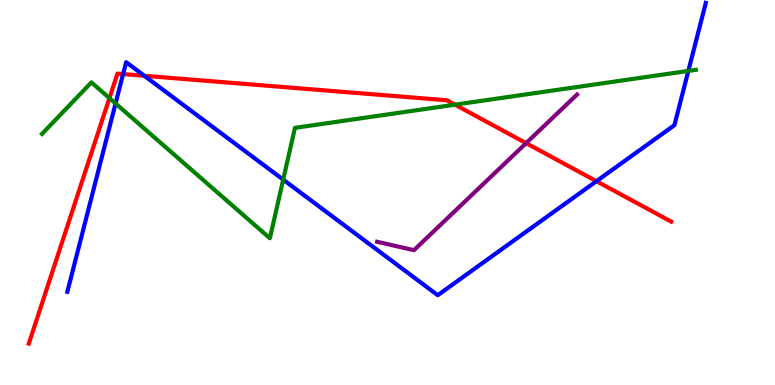[{'lines': ['blue', 'red'], 'intersections': [{'x': 1.59, 'y': 8.08}, {'x': 1.86, 'y': 8.03}, {'x': 7.7, 'y': 5.29}]}, {'lines': ['green', 'red'], 'intersections': [{'x': 1.41, 'y': 7.45}, {'x': 5.87, 'y': 7.28}]}, {'lines': ['purple', 'red'], 'intersections': [{'x': 6.79, 'y': 6.28}]}, {'lines': ['blue', 'green'], 'intersections': [{'x': 1.49, 'y': 7.31}, {'x': 3.65, 'y': 5.33}, {'x': 8.88, 'y': 8.16}]}, {'lines': ['blue', 'purple'], 'intersections': []}, {'lines': ['green', 'purple'], 'intersections': []}]